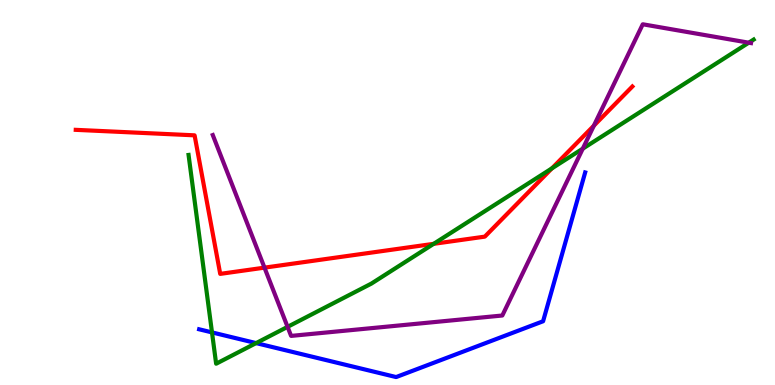[{'lines': ['blue', 'red'], 'intersections': []}, {'lines': ['green', 'red'], 'intersections': [{'x': 5.6, 'y': 3.67}, {'x': 7.12, 'y': 5.63}]}, {'lines': ['purple', 'red'], 'intersections': [{'x': 3.41, 'y': 3.05}, {'x': 7.66, 'y': 6.74}]}, {'lines': ['blue', 'green'], 'intersections': [{'x': 2.74, 'y': 1.37}, {'x': 3.3, 'y': 1.09}]}, {'lines': ['blue', 'purple'], 'intersections': []}, {'lines': ['green', 'purple'], 'intersections': [{'x': 3.71, 'y': 1.51}, {'x': 7.52, 'y': 6.14}, {'x': 9.66, 'y': 8.89}]}]